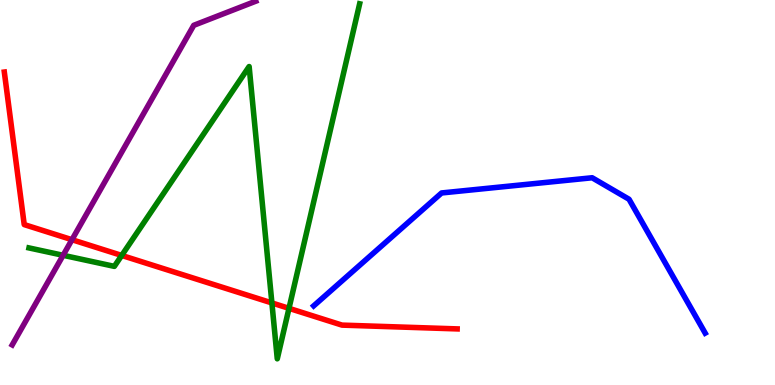[{'lines': ['blue', 'red'], 'intersections': []}, {'lines': ['green', 'red'], 'intersections': [{'x': 1.57, 'y': 3.37}, {'x': 3.51, 'y': 2.13}, {'x': 3.73, 'y': 1.99}]}, {'lines': ['purple', 'red'], 'intersections': [{'x': 0.929, 'y': 3.77}]}, {'lines': ['blue', 'green'], 'intersections': []}, {'lines': ['blue', 'purple'], 'intersections': []}, {'lines': ['green', 'purple'], 'intersections': [{'x': 0.814, 'y': 3.37}]}]